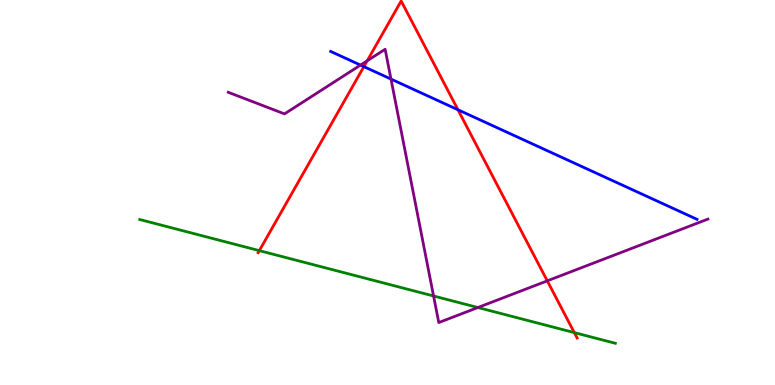[{'lines': ['blue', 'red'], 'intersections': [{'x': 4.7, 'y': 8.27}, {'x': 5.91, 'y': 7.15}]}, {'lines': ['green', 'red'], 'intersections': [{'x': 3.35, 'y': 3.49}, {'x': 7.41, 'y': 1.36}]}, {'lines': ['purple', 'red'], 'intersections': [{'x': 4.74, 'y': 8.42}, {'x': 7.06, 'y': 2.71}]}, {'lines': ['blue', 'green'], 'intersections': []}, {'lines': ['blue', 'purple'], 'intersections': [{'x': 4.65, 'y': 8.31}, {'x': 5.04, 'y': 7.95}]}, {'lines': ['green', 'purple'], 'intersections': [{'x': 5.59, 'y': 2.31}, {'x': 6.17, 'y': 2.01}]}]